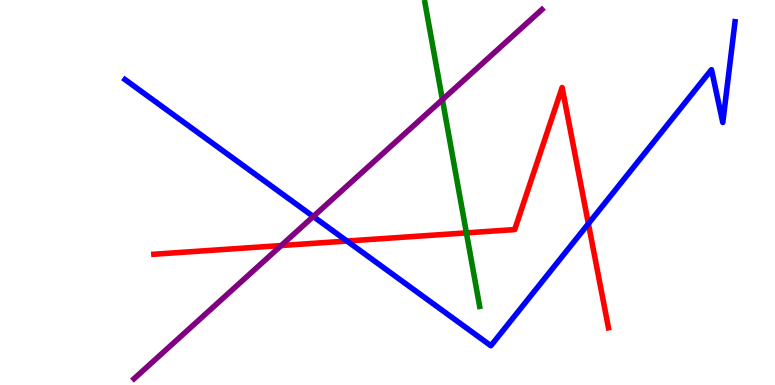[{'lines': ['blue', 'red'], 'intersections': [{'x': 4.48, 'y': 3.74}, {'x': 7.59, 'y': 4.19}]}, {'lines': ['green', 'red'], 'intersections': [{'x': 6.02, 'y': 3.95}]}, {'lines': ['purple', 'red'], 'intersections': [{'x': 3.63, 'y': 3.62}]}, {'lines': ['blue', 'green'], 'intersections': []}, {'lines': ['blue', 'purple'], 'intersections': [{'x': 4.04, 'y': 4.38}]}, {'lines': ['green', 'purple'], 'intersections': [{'x': 5.71, 'y': 7.41}]}]